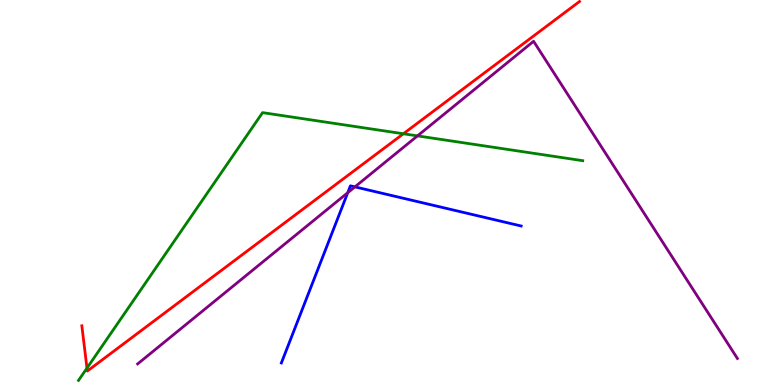[{'lines': ['blue', 'red'], 'intersections': []}, {'lines': ['green', 'red'], 'intersections': [{'x': 1.12, 'y': 0.439}, {'x': 5.2, 'y': 6.53}]}, {'lines': ['purple', 'red'], 'intersections': []}, {'lines': ['blue', 'green'], 'intersections': []}, {'lines': ['blue', 'purple'], 'intersections': [{'x': 4.49, 'y': 4.99}, {'x': 4.58, 'y': 5.15}]}, {'lines': ['green', 'purple'], 'intersections': [{'x': 5.39, 'y': 6.47}]}]